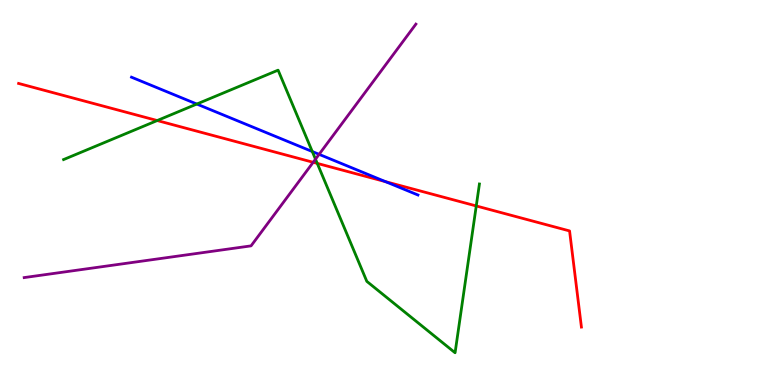[{'lines': ['blue', 'red'], 'intersections': [{'x': 4.98, 'y': 5.28}]}, {'lines': ['green', 'red'], 'intersections': [{'x': 2.03, 'y': 6.87}, {'x': 4.09, 'y': 5.76}, {'x': 6.15, 'y': 4.65}]}, {'lines': ['purple', 'red'], 'intersections': [{'x': 4.04, 'y': 5.78}]}, {'lines': ['blue', 'green'], 'intersections': [{'x': 2.54, 'y': 7.3}, {'x': 4.03, 'y': 6.06}]}, {'lines': ['blue', 'purple'], 'intersections': [{'x': 4.12, 'y': 5.99}]}, {'lines': ['green', 'purple'], 'intersections': [{'x': 4.07, 'y': 5.87}]}]